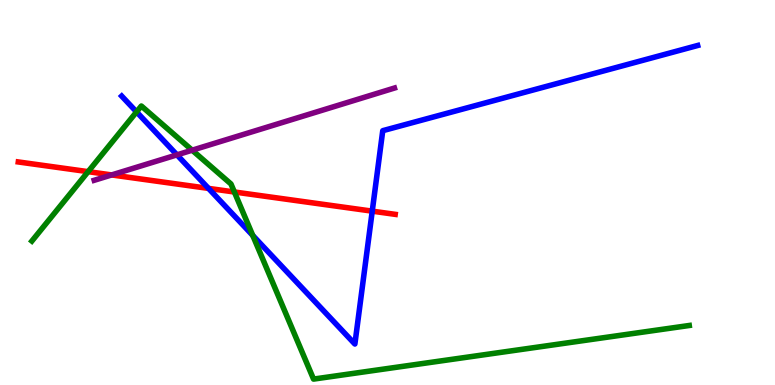[{'lines': ['blue', 'red'], 'intersections': [{'x': 2.69, 'y': 5.11}, {'x': 4.8, 'y': 4.52}]}, {'lines': ['green', 'red'], 'intersections': [{'x': 1.14, 'y': 5.54}, {'x': 3.02, 'y': 5.01}]}, {'lines': ['purple', 'red'], 'intersections': [{'x': 1.44, 'y': 5.46}]}, {'lines': ['blue', 'green'], 'intersections': [{'x': 1.76, 'y': 7.09}, {'x': 3.26, 'y': 3.88}]}, {'lines': ['blue', 'purple'], 'intersections': [{'x': 2.28, 'y': 5.98}]}, {'lines': ['green', 'purple'], 'intersections': [{'x': 2.48, 'y': 6.1}]}]